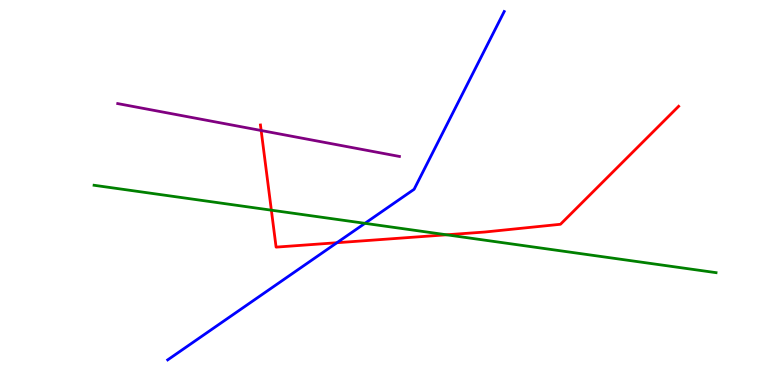[{'lines': ['blue', 'red'], 'intersections': [{'x': 4.35, 'y': 3.7}]}, {'lines': ['green', 'red'], 'intersections': [{'x': 3.5, 'y': 4.54}, {'x': 5.76, 'y': 3.9}]}, {'lines': ['purple', 'red'], 'intersections': [{'x': 3.37, 'y': 6.61}]}, {'lines': ['blue', 'green'], 'intersections': [{'x': 4.71, 'y': 4.2}]}, {'lines': ['blue', 'purple'], 'intersections': []}, {'lines': ['green', 'purple'], 'intersections': []}]